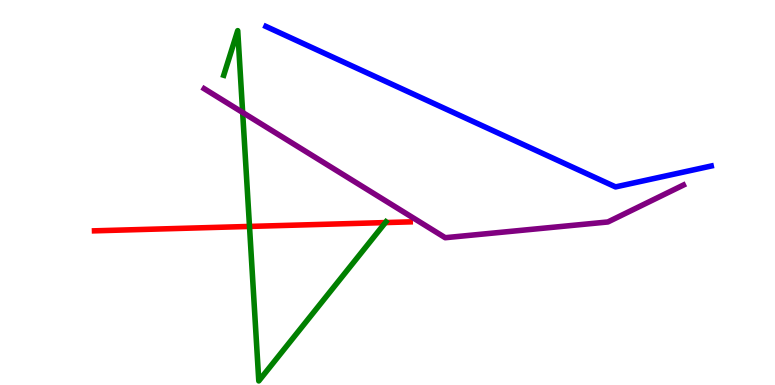[{'lines': ['blue', 'red'], 'intersections': []}, {'lines': ['green', 'red'], 'intersections': [{'x': 3.22, 'y': 4.12}, {'x': 4.97, 'y': 4.22}]}, {'lines': ['purple', 'red'], 'intersections': []}, {'lines': ['blue', 'green'], 'intersections': []}, {'lines': ['blue', 'purple'], 'intersections': []}, {'lines': ['green', 'purple'], 'intersections': [{'x': 3.13, 'y': 7.08}]}]